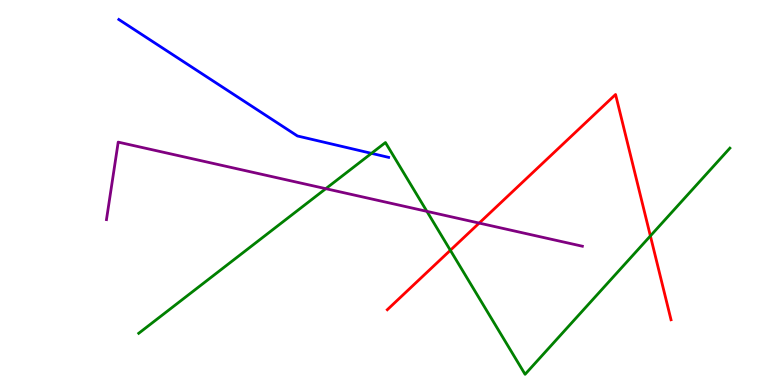[{'lines': ['blue', 'red'], 'intersections': []}, {'lines': ['green', 'red'], 'intersections': [{'x': 5.81, 'y': 3.5}, {'x': 8.39, 'y': 3.87}]}, {'lines': ['purple', 'red'], 'intersections': [{'x': 6.18, 'y': 4.21}]}, {'lines': ['blue', 'green'], 'intersections': [{'x': 4.79, 'y': 6.02}]}, {'lines': ['blue', 'purple'], 'intersections': []}, {'lines': ['green', 'purple'], 'intersections': [{'x': 4.2, 'y': 5.1}, {'x': 5.51, 'y': 4.51}]}]